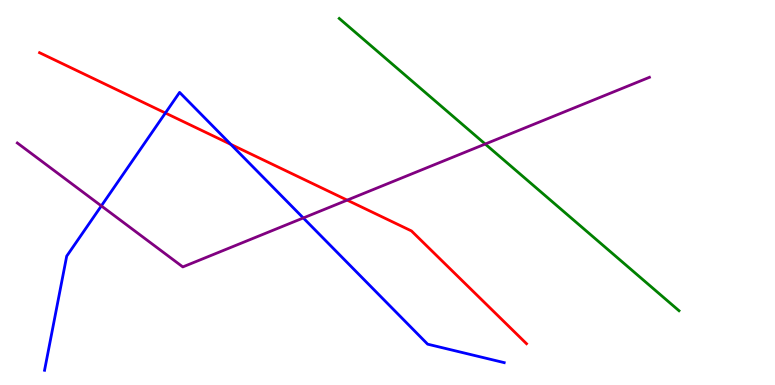[{'lines': ['blue', 'red'], 'intersections': [{'x': 2.13, 'y': 7.06}, {'x': 2.98, 'y': 6.25}]}, {'lines': ['green', 'red'], 'intersections': []}, {'lines': ['purple', 'red'], 'intersections': [{'x': 4.48, 'y': 4.8}]}, {'lines': ['blue', 'green'], 'intersections': []}, {'lines': ['blue', 'purple'], 'intersections': [{'x': 1.31, 'y': 4.65}, {'x': 3.91, 'y': 4.34}]}, {'lines': ['green', 'purple'], 'intersections': [{'x': 6.26, 'y': 6.26}]}]